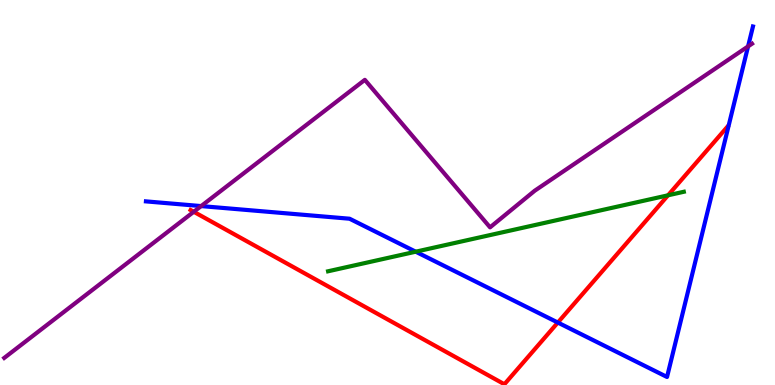[{'lines': ['blue', 'red'], 'intersections': [{'x': 7.2, 'y': 1.62}]}, {'lines': ['green', 'red'], 'intersections': [{'x': 8.62, 'y': 4.93}]}, {'lines': ['purple', 'red'], 'intersections': [{'x': 2.5, 'y': 4.5}]}, {'lines': ['blue', 'green'], 'intersections': [{'x': 5.36, 'y': 3.46}]}, {'lines': ['blue', 'purple'], 'intersections': [{'x': 2.6, 'y': 4.65}, {'x': 9.65, 'y': 8.79}]}, {'lines': ['green', 'purple'], 'intersections': []}]